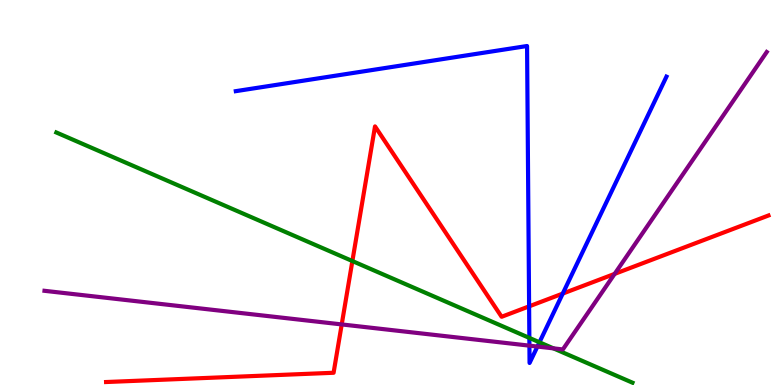[{'lines': ['blue', 'red'], 'intersections': [{'x': 6.83, 'y': 2.04}, {'x': 7.26, 'y': 2.37}]}, {'lines': ['green', 'red'], 'intersections': [{'x': 4.55, 'y': 3.22}]}, {'lines': ['purple', 'red'], 'intersections': [{'x': 4.41, 'y': 1.57}, {'x': 7.93, 'y': 2.89}]}, {'lines': ['blue', 'green'], 'intersections': [{'x': 6.83, 'y': 1.22}, {'x': 6.96, 'y': 1.11}]}, {'lines': ['blue', 'purple'], 'intersections': [{'x': 6.83, 'y': 1.02}, {'x': 6.93, 'y': 0.998}]}, {'lines': ['green', 'purple'], 'intersections': [{'x': 7.14, 'y': 0.951}]}]